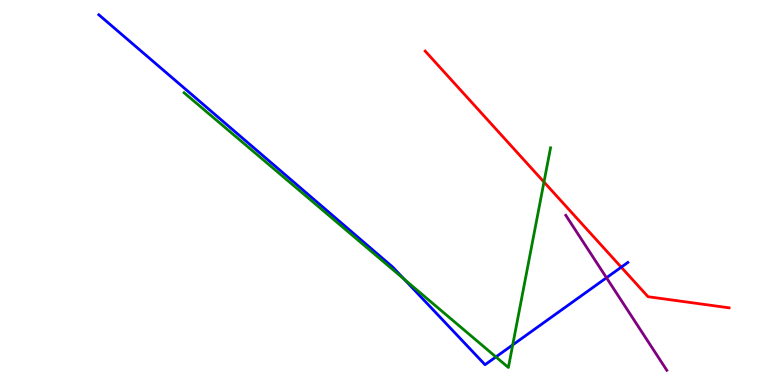[{'lines': ['blue', 'red'], 'intersections': [{'x': 8.02, 'y': 3.06}]}, {'lines': ['green', 'red'], 'intersections': [{'x': 7.02, 'y': 5.27}]}, {'lines': ['purple', 'red'], 'intersections': []}, {'lines': ['blue', 'green'], 'intersections': [{'x': 5.21, 'y': 2.75}, {'x': 6.4, 'y': 0.729}, {'x': 6.62, 'y': 1.04}]}, {'lines': ['blue', 'purple'], 'intersections': [{'x': 7.83, 'y': 2.79}]}, {'lines': ['green', 'purple'], 'intersections': []}]